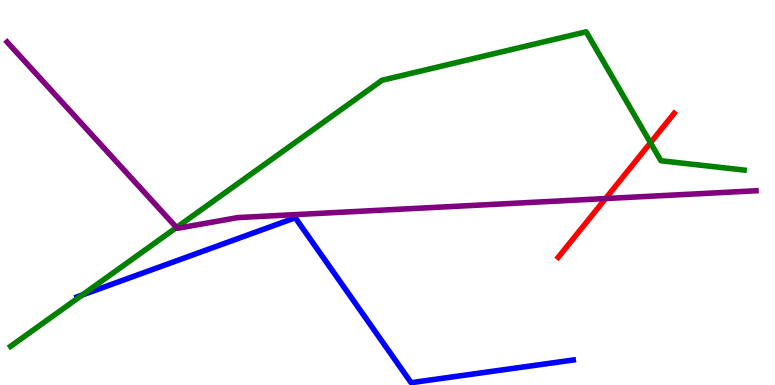[{'lines': ['blue', 'red'], 'intersections': []}, {'lines': ['green', 'red'], 'intersections': [{'x': 8.39, 'y': 6.29}]}, {'lines': ['purple', 'red'], 'intersections': [{'x': 7.81, 'y': 4.84}]}, {'lines': ['blue', 'green'], 'intersections': [{'x': 1.06, 'y': 2.34}]}, {'lines': ['blue', 'purple'], 'intersections': []}, {'lines': ['green', 'purple'], 'intersections': [{'x': 2.28, 'y': 4.09}]}]